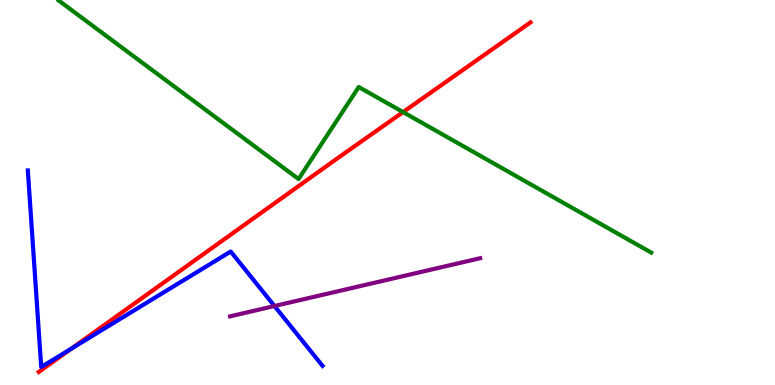[{'lines': ['blue', 'red'], 'intersections': [{'x': 0.919, 'y': 0.943}]}, {'lines': ['green', 'red'], 'intersections': [{'x': 5.2, 'y': 7.09}]}, {'lines': ['purple', 'red'], 'intersections': []}, {'lines': ['blue', 'green'], 'intersections': []}, {'lines': ['blue', 'purple'], 'intersections': [{'x': 3.54, 'y': 2.05}]}, {'lines': ['green', 'purple'], 'intersections': []}]